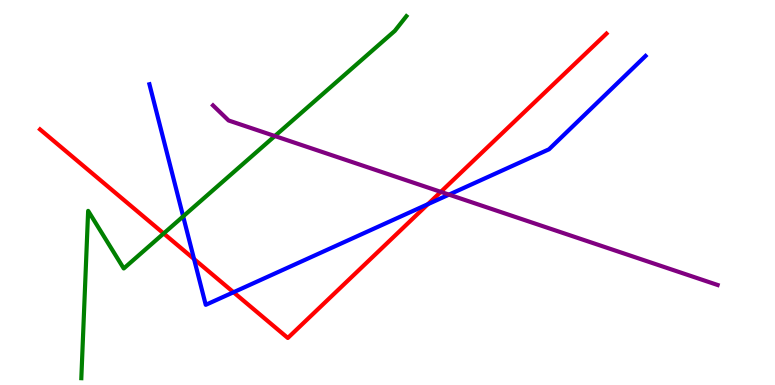[{'lines': ['blue', 'red'], 'intersections': [{'x': 2.5, 'y': 3.27}, {'x': 3.01, 'y': 2.41}, {'x': 5.52, 'y': 4.7}]}, {'lines': ['green', 'red'], 'intersections': [{'x': 2.11, 'y': 3.94}]}, {'lines': ['purple', 'red'], 'intersections': [{'x': 5.69, 'y': 5.02}]}, {'lines': ['blue', 'green'], 'intersections': [{'x': 2.36, 'y': 4.38}]}, {'lines': ['blue', 'purple'], 'intersections': [{'x': 5.79, 'y': 4.94}]}, {'lines': ['green', 'purple'], 'intersections': [{'x': 3.55, 'y': 6.47}]}]